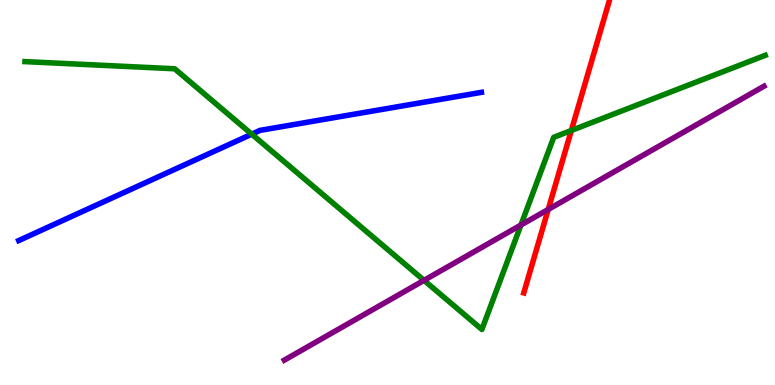[{'lines': ['blue', 'red'], 'intersections': []}, {'lines': ['green', 'red'], 'intersections': [{'x': 7.37, 'y': 6.61}]}, {'lines': ['purple', 'red'], 'intersections': [{'x': 7.07, 'y': 4.56}]}, {'lines': ['blue', 'green'], 'intersections': [{'x': 3.25, 'y': 6.52}]}, {'lines': ['blue', 'purple'], 'intersections': []}, {'lines': ['green', 'purple'], 'intersections': [{'x': 5.47, 'y': 2.72}, {'x': 6.72, 'y': 4.16}]}]